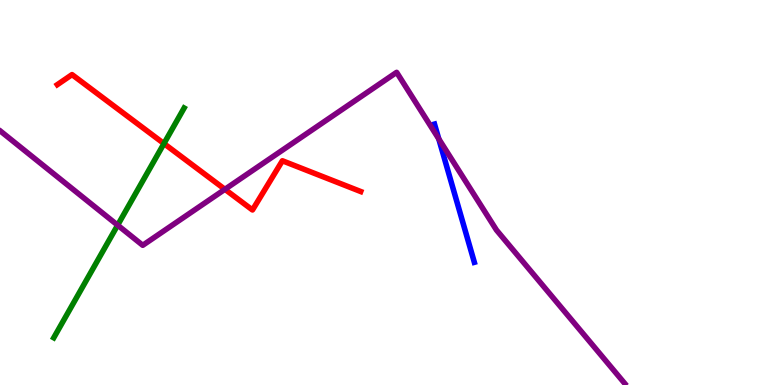[{'lines': ['blue', 'red'], 'intersections': []}, {'lines': ['green', 'red'], 'intersections': [{'x': 2.12, 'y': 6.27}]}, {'lines': ['purple', 'red'], 'intersections': [{'x': 2.9, 'y': 5.08}]}, {'lines': ['blue', 'green'], 'intersections': []}, {'lines': ['blue', 'purple'], 'intersections': [{'x': 5.66, 'y': 6.39}]}, {'lines': ['green', 'purple'], 'intersections': [{'x': 1.52, 'y': 4.15}]}]